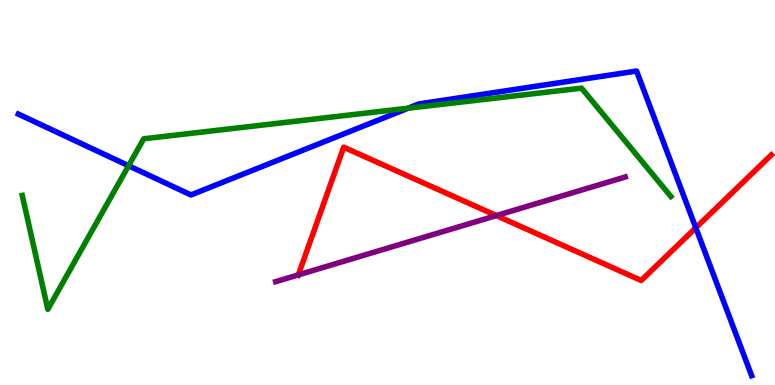[{'lines': ['blue', 'red'], 'intersections': [{'x': 8.98, 'y': 4.08}]}, {'lines': ['green', 'red'], 'intersections': []}, {'lines': ['purple', 'red'], 'intersections': [{'x': 3.85, 'y': 2.86}, {'x': 6.4, 'y': 4.4}]}, {'lines': ['blue', 'green'], 'intersections': [{'x': 1.66, 'y': 5.7}, {'x': 5.27, 'y': 7.19}]}, {'lines': ['blue', 'purple'], 'intersections': []}, {'lines': ['green', 'purple'], 'intersections': []}]